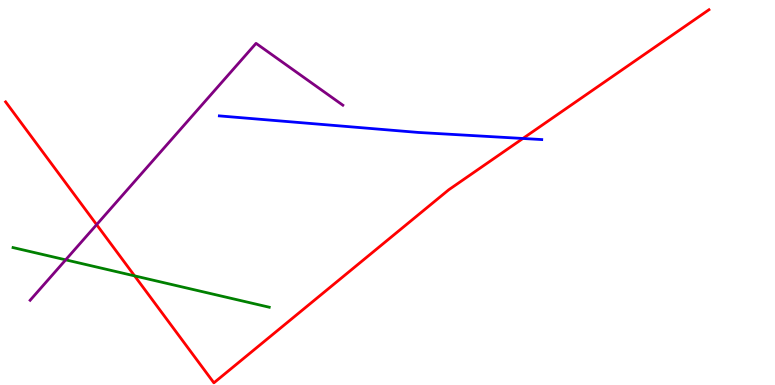[{'lines': ['blue', 'red'], 'intersections': [{'x': 6.75, 'y': 6.4}]}, {'lines': ['green', 'red'], 'intersections': [{'x': 1.74, 'y': 2.83}]}, {'lines': ['purple', 'red'], 'intersections': [{'x': 1.25, 'y': 4.16}]}, {'lines': ['blue', 'green'], 'intersections': []}, {'lines': ['blue', 'purple'], 'intersections': []}, {'lines': ['green', 'purple'], 'intersections': [{'x': 0.848, 'y': 3.25}]}]